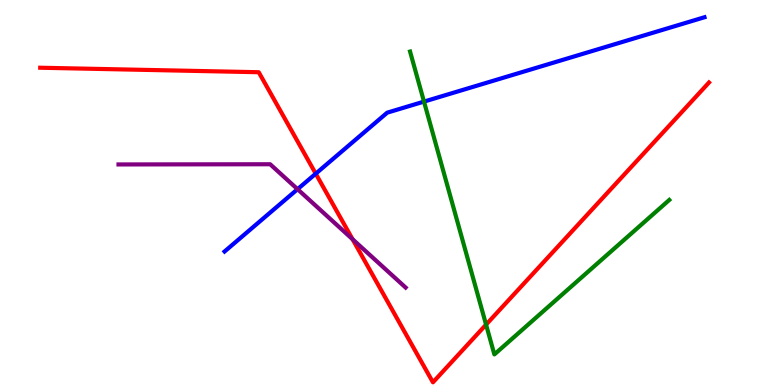[{'lines': ['blue', 'red'], 'intersections': [{'x': 4.07, 'y': 5.49}]}, {'lines': ['green', 'red'], 'intersections': [{'x': 6.27, 'y': 1.57}]}, {'lines': ['purple', 'red'], 'intersections': [{'x': 4.55, 'y': 3.79}]}, {'lines': ['blue', 'green'], 'intersections': [{'x': 5.47, 'y': 7.36}]}, {'lines': ['blue', 'purple'], 'intersections': [{'x': 3.84, 'y': 5.09}]}, {'lines': ['green', 'purple'], 'intersections': []}]